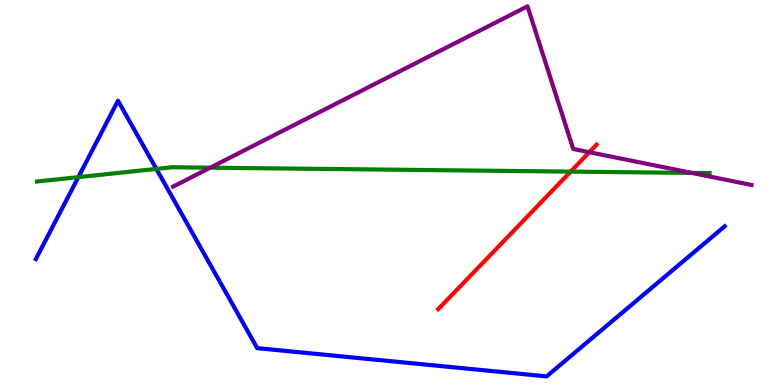[{'lines': ['blue', 'red'], 'intersections': []}, {'lines': ['green', 'red'], 'intersections': [{'x': 7.36, 'y': 5.54}]}, {'lines': ['purple', 'red'], 'intersections': [{'x': 7.6, 'y': 6.05}]}, {'lines': ['blue', 'green'], 'intersections': [{'x': 1.01, 'y': 5.4}, {'x': 2.02, 'y': 5.61}]}, {'lines': ['blue', 'purple'], 'intersections': []}, {'lines': ['green', 'purple'], 'intersections': [{'x': 2.71, 'y': 5.64}, {'x': 8.93, 'y': 5.51}]}]